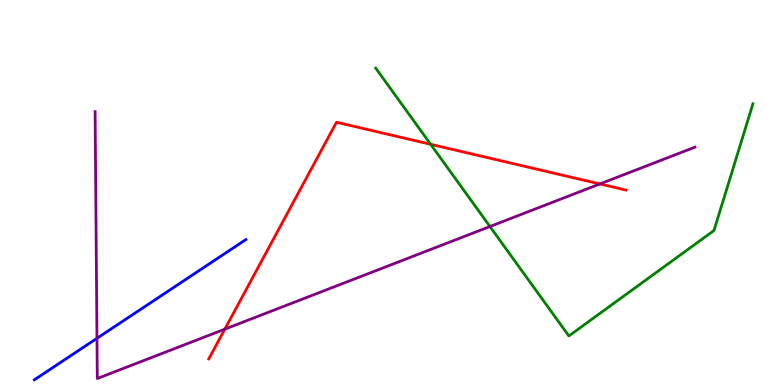[{'lines': ['blue', 'red'], 'intersections': []}, {'lines': ['green', 'red'], 'intersections': [{'x': 5.56, 'y': 6.25}]}, {'lines': ['purple', 'red'], 'intersections': [{'x': 2.9, 'y': 1.45}, {'x': 7.74, 'y': 5.22}]}, {'lines': ['blue', 'green'], 'intersections': []}, {'lines': ['blue', 'purple'], 'intersections': [{'x': 1.25, 'y': 1.21}]}, {'lines': ['green', 'purple'], 'intersections': [{'x': 6.32, 'y': 4.12}]}]